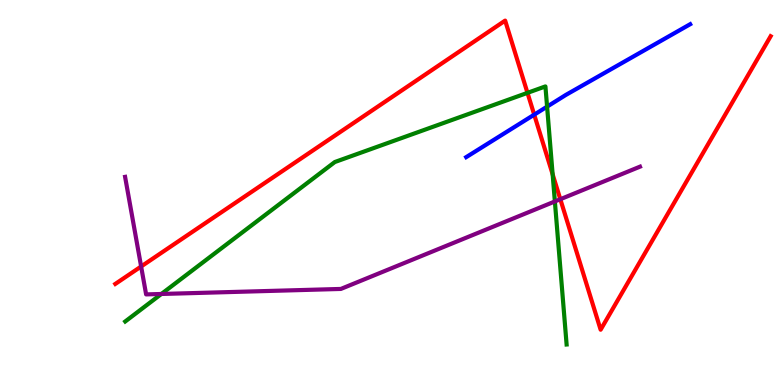[{'lines': ['blue', 'red'], 'intersections': [{'x': 6.89, 'y': 7.02}]}, {'lines': ['green', 'red'], 'intersections': [{'x': 6.81, 'y': 7.59}, {'x': 7.13, 'y': 5.47}]}, {'lines': ['purple', 'red'], 'intersections': [{'x': 1.82, 'y': 3.08}, {'x': 7.23, 'y': 4.83}]}, {'lines': ['blue', 'green'], 'intersections': [{'x': 7.06, 'y': 7.23}]}, {'lines': ['blue', 'purple'], 'intersections': []}, {'lines': ['green', 'purple'], 'intersections': [{'x': 2.08, 'y': 2.36}, {'x': 7.16, 'y': 4.77}]}]